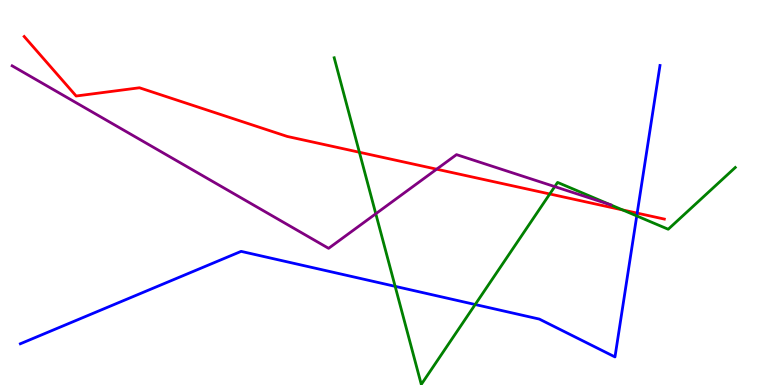[{'lines': ['blue', 'red'], 'intersections': [{'x': 8.22, 'y': 4.46}]}, {'lines': ['green', 'red'], 'intersections': [{'x': 4.64, 'y': 6.05}, {'x': 7.09, 'y': 4.96}, {'x': 8.03, 'y': 4.55}]}, {'lines': ['purple', 'red'], 'intersections': [{'x': 5.63, 'y': 5.61}]}, {'lines': ['blue', 'green'], 'intersections': [{'x': 5.1, 'y': 2.56}, {'x': 6.13, 'y': 2.09}, {'x': 8.22, 'y': 4.39}]}, {'lines': ['blue', 'purple'], 'intersections': []}, {'lines': ['green', 'purple'], 'intersections': [{'x': 4.85, 'y': 4.45}, {'x': 7.16, 'y': 5.15}, {'x': 7.87, 'y': 4.69}]}]